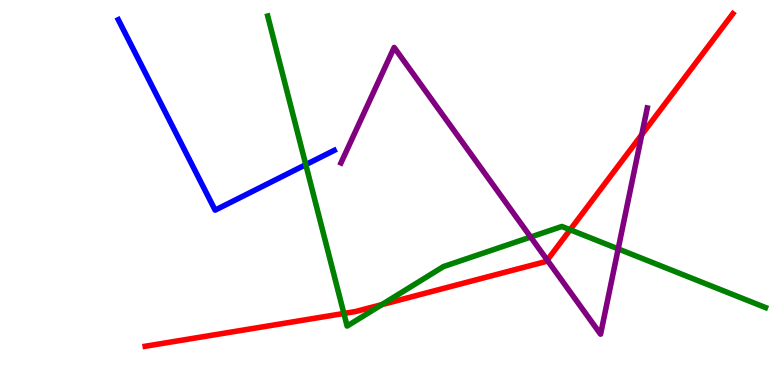[{'lines': ['blue', 'red'], 'intersections': []}, {'lines': ['green', 'red'], 'intersections': [{'x': 4.44, 'y': 1.86}, {'x': 4.93, 'y': 2.09}, {'x': 7.36, 'y': 4.03}]}, {'lines': ['purple', 'red'], 'intersections': [{'x': 7.06, 'y': 3.24}, {'x': 8.28, 'y': 6.5}]}, {'lines': ['blue', 'green'], 'intersections': [{'x': 3.95, 'y': 5.72}]}, {'lines': ['blue', 'purple'], 'intersections': []}, {'lines': ['green', 'purple'], 'intersections': [{'x': 6.85, 'y': 3.84}, {'x': 7.98, 'y': 3.54}]}]